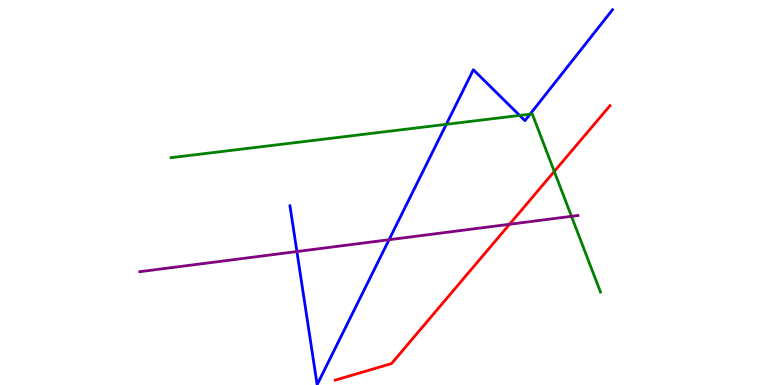[{'lines': ['blue', 'red'], 'intersections': []}, {'lines': ['green', 'red'], 'intersections': [{'x': 7.15, 'y': 5.55}]}, {'lines': ['purple', 'red'], 'intersections': [{'x': 6.57, 'y': 4.17}]}, {'lines': ['blue', 'green'], 'intersections': [{'x': 5.76, 'y': 6.77}, {'x': 6.7, 'y': 7.0}, {'x': 6.84, 'y': 7.03}]}, {'lines': ['blue', 'purple'], 'intersections': [{'x': 3.83, 'y': 3.47}, {'x': 5.02, 'y': 3.77}]}, {'lines': ['green', 'purple'], 'intersections': [{'x': 7.37, 'y': 4.38}]}]